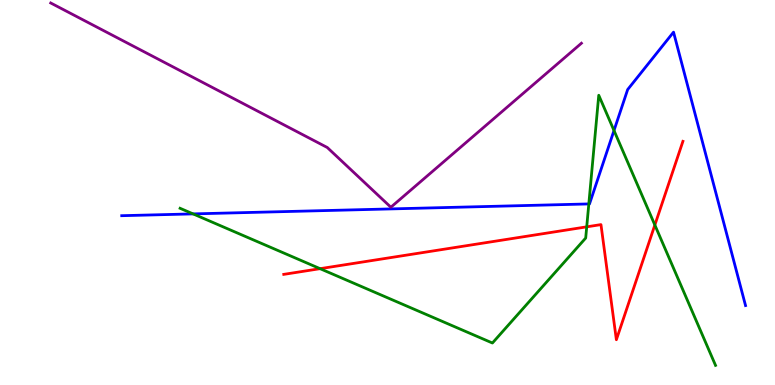[{'lines': ['blue', 'red'], 'intersections': []}, {'lines': ['green', 'red'], 'intersections': [{'x': 4.13, 'y': 3.02}, {'x': 7.57, 'y': 4.11}, {'x': 8.45, 'y': 4.16}]}, {'lines': ['purple', 'red'], 'intersections': []}, {'lines': ['blue', 'green'], 'intersections': [{'x': 2.49, 'y': 4.44}, {'x': 7.6, 'y': 4.7}, {'x': 7.92, 'y': 6.61}]}, {'lines': ['blue', 'purple'], 'intersections': []}, {'lines': ['green', 'purple'], 'intersections': []}]